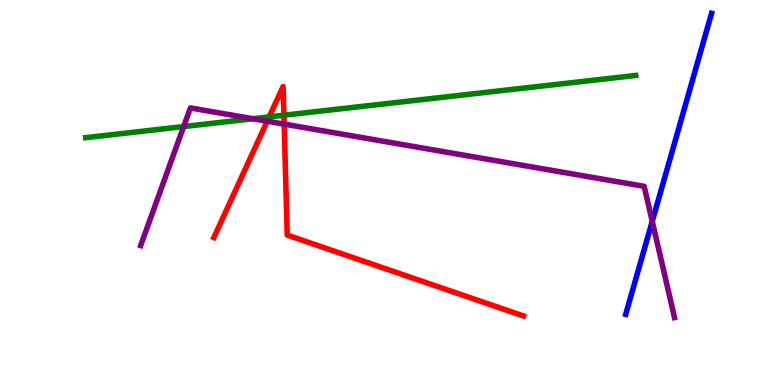[{'lines': ['blue', 'red'], 'intersections': []}, {'lines': ['green', 'red'], 'intersections': [{'x': 3.47, 'y': 6.96}, {'x': 3.66, 'y': 7.01}]}, {'lines': ['purple', 'red'], 'intersections': [{'x': 3.45, 'y': 6.85}, {'x': 3.67, 'y': 6.78}]}, {'lines': ['blue', 'green'], 'intersections': []}, {'lines': ['blue', 'purple'], 'intersections': [{'x': 8.42, 'y': 4.25}]}, {'lines': ['green', 'purple'], 'intersections': [{'x': 2.37, 'y': 6.71}, {'x': 3.26, 'y': 6.92}]}]